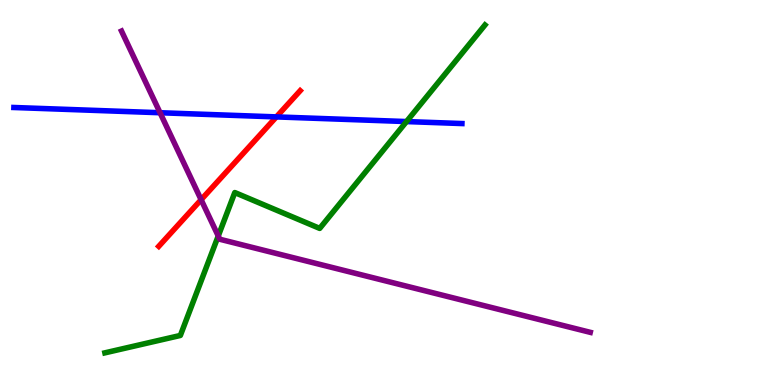[{'lines': ['blue', 'red'], 'intersections': [{'x': 3.57, 'y': 6.96}]}, {'lines': ['green', 'red'], 'intersections': []}, {'lines': ['purple', 'red'], 'intersections': [{'x': 2.6, 'y': 4.81}]}, {'lines': ['blue', 'green'], 'intersections': [{'x': 5.25, 'y': 6.84}]}, {'lines': ['blue', 'purple'], 'intersections': [{'x': 2.07, 'y': 7.07}]}, {'lines': ['green', 'purple'], 'intersections': [{'x': 2.82, 'y': 3.87}]}]